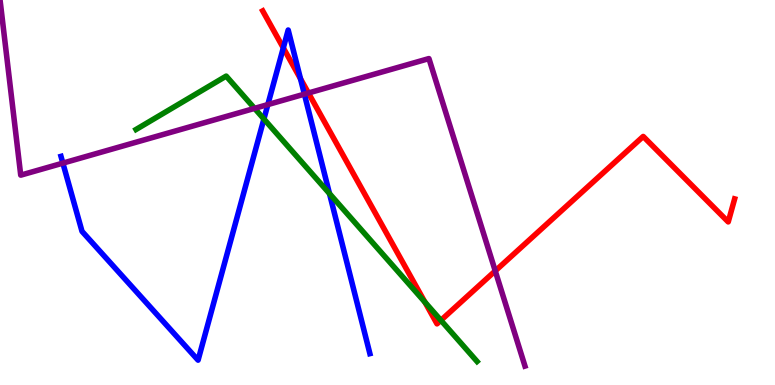[{'lines': ['blue', 'red'], 'intersections': [{'x': 3.66, 'y': 8.76}, {'x': 3.88, 'y': 7.95}]}, {'lines': ['green', 'red'], 'intersections': [{'x': 5.48, 'y': 2.15}, {'x': 5.69, 'y': 1.68}]}, {'lines': ['purple', 'red'], 'intersections': [{'x': 3.98, 'y': 7.58}, {'x': 6.39, 'y': 2.96}]}, {'lines': ['blue', 'green'], 'intersections': [{'x': 3.41, 'y': 6.91}, {'x': 4.25, 'y': 4.97}]}, {'lines': ['blue', 'purple'], 'intersections': [{'x': 0.811, 'y': 5.76}, {'x': 3.46, 'y': 7.28}, {'x': 3.93, 'y': 7.55}]}, {'lines': ['green', 'purple'], 'intersections': [{'x': 3.28, 'y': 7.18}]}]